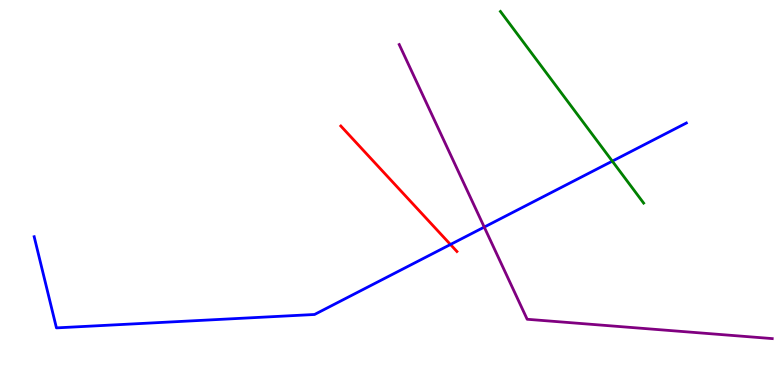[{'lines': ['blue', 'red'], 'intersections': [{'x': 5.81, 'y': 3.65}]}, {'lines': ['green', 'red'], 'intersections': []}, {'lines': ['purple', 'red'], 'intersections': []}, {'lines': ['blue', 'green'], 'intersections': [{'x': 7.9, 'y': 5.81}]}, {'lines': ['blue', 'purple'], 'intersections': [{'x': 6.25, 'y': 4.1}]}, {'lines': ['green', 'purple'], 'intersections': []}]